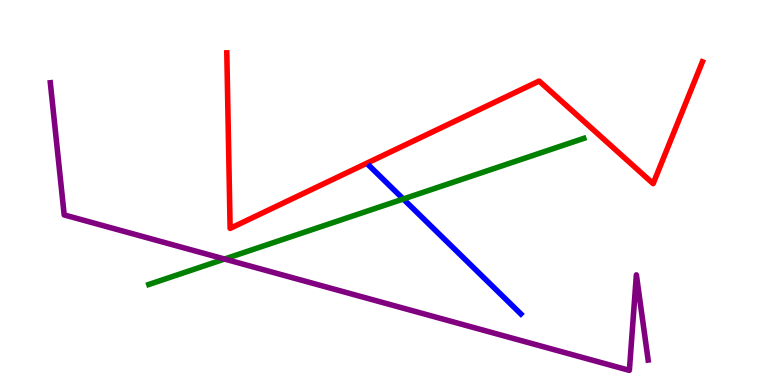[{'lines': ['blue', 'red'], 'intersections': []}, {'lines': ['green', 'red'], 'intersections': []}, {'lines': ['purple', 'red'], 'intersections': []}, {'lines': ['blue', 'green'], 'intersections': [{'x': 5.2, 'y': 4.83}]}, {'lines': ['blue', 'purple'], 'intersections': []}, {'lines': ['green', 'purple'], 'intersections': [{'x': 2.9, 'y': 3.27}]}]